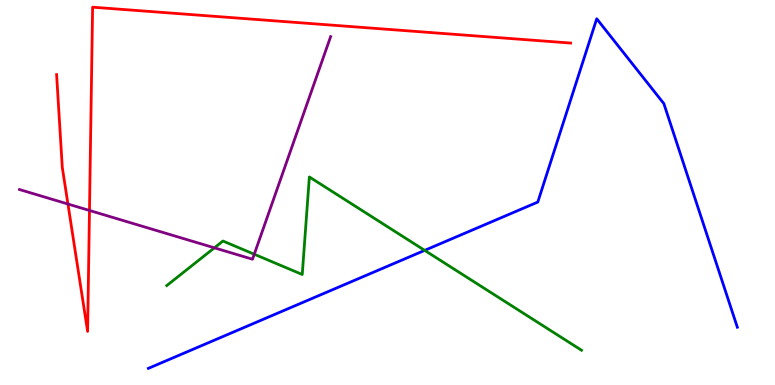[{'lines': ['blue', 'red'], 'intersections': []}, {'lines': ['green', 'red'], 'intersections': []}, {'lines': ['purple', 'red'], 'intersections': [{'x': 0.877, 'y': 4.7}, {'x': 1.15, 'y': 4.53}]}, {'lines': ['blue', 'green'], 'intersections': [{'x': 5.48, 'y': 3.5}]}, {'lines': ['blue', 'purple'], 'intersections': []}, {'lines': ['green', 'purple'], 'intersections': [{'x': 2.77, 'y': 3.56}, {'x': 3.28, 'y': 3.4}]}]